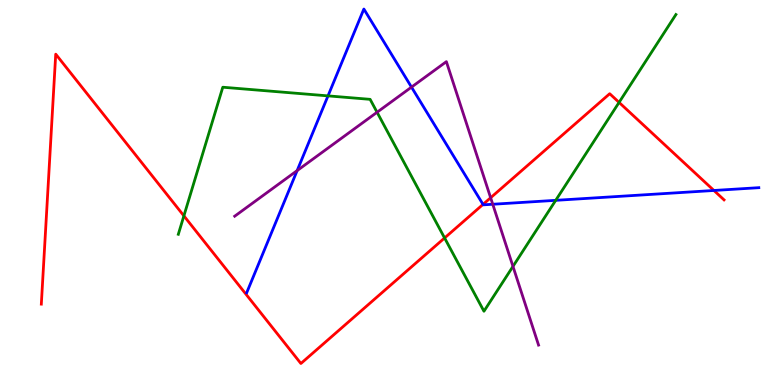[{'lines': ['blue', 'red'], 'intersections': [{'x': 6.23, 'y': 4.69}, {'x': 9.21, 'y': 5.05}]}, {'lines': ['green', 'red'], 'intersections': [{'x': 2.37, 'y': 4.39}, {'x': 5.74, 'y': 3.82}, {'x': 7.99, 'y': 7.34}]}, {'lines': ['purple', 'red'], 'intersections': [{'x': 6.33, 'y': 4.86}]}, {'lines': ['blue', 'green'], 'intersections': [{'x': 4.23, 'y': 7.51}, {'x': 7.17, 'y': 4.8}]}, {'lines': ['blue', 'purple'], 'intersections': [{'x': 3.83, 'y': 5.57}, {'x': 5.31, 'y': 7.74}, {'x': 6.36, 'y': 4.69}]}, {'lines': ['green', 'purple'], 'intersections': [{'x': 4.87, 'y': 7.08}, {'x': 6.62, 'y': 3.08}]}]